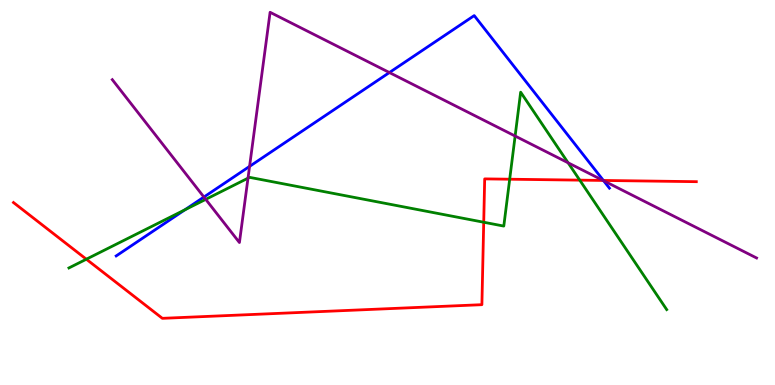[{'lines': ['blue', 'red'], 'intersections': [{'x': 7.79, 'y': 5.31}]}, {'lines': ['green', 'red'], 'intersections': [{'x': 1.11, 'y': 3.27}, {'x': 6.24, 'y': 4.23}, {'x': 6.58, 'y': 5.35}, {'x': 7.48, 'y': 5.32}]}, {'lines': ['purple', 'red'], 'intersections': [{'x': 7.78, 'y': 5.31}]}, {'lines': ['blue', 'green'], 'intersections': [{'x': 2.39, 'y': 4.55}]}, {'lines': ['blue', 'purple'], 'intersections': [{'x': 2.63, 'y': 4.88}, {'x': 3.22, 'y': 5.68}, {'x': 5.02, 'y': 8.12}, {'x': 7.79, 'y': 5.31}]}, {'lines': ['green', 'purple'], 'intersections': [{'x': 2.65, 'y': 4.82}, {'x': 3.2, 'y': 5.37}, {'x': 6.65, 'y': 6.47}, {'x': 7.33, 'y': 5.77}]}]